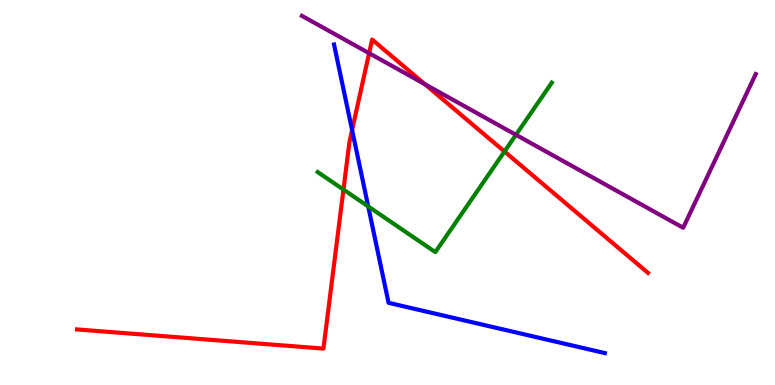[{'lines': ['blue', 'red'], 'intersections': [{'x': 4.54, 'y': 6.62}]}, {'lines': ['green', 'red'], 'intersections': [{'x': 4.43, 'y': 5.08}, {'x': 6.51, 'y': 6.06}]}, {'lines': ['purple', 'red'], 'intersections': [{'x': 4.76, 'y': 8.62}, {'x': 5.48, 'y': 7.81}]}, {'lines': ['blue', 'green'], 'intersections': [{'x': 4.75, 'y': 4.64}]}, {'lines': ['blue', 'purple'], 'intersections': []}, {'lines': ['green', 'purple'], 'intersections': [{'x': 6.66, 'y': 6.5}]}]